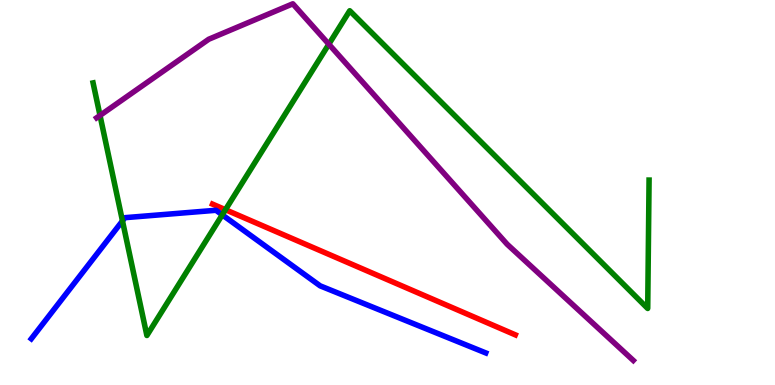[{'lines': ['blue', 'red'], 'intersections': []}, {'lines': ['green', 'red'], 'intersections': [{'x': 2.91, 'y': 4.55}]}, {'lines': ['purple', 'red'], 'intersections': []}, {'lines': ['blue', 'green'], 'intersections': [{'x': 1.58, 'y': 4.26}, {'x': 2.87, 'y': 4.42}]}, {'lines': ['blue', 'purple'], 'intersections': []}, {'lines': ['green', 'purple'], 'intersections': [{'x': 1.29, 'y': 7.0}, {'x': 4.24, 'y': 8.85}]}]